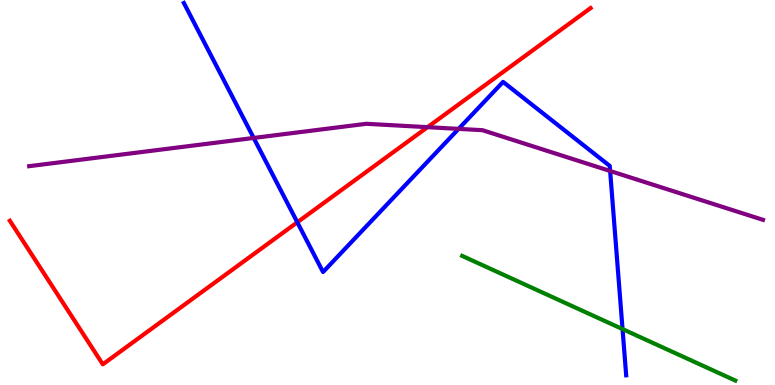[{'lines': ['blue', 'red'], 'intersections': [{'x': 3.84, 'y': 4.23}]}, {'lines': ['green', 'red'], 'intersections': []}, {'lines': ['purple', 'red'], 'intersections': [{'x': 5.52, 'y': 6.7}]}, {'lines': ['blue', 'green'], 'intersections': [{'x': 8.03, 'y': 1.45}]}, {'lines': ['blue', 'purple'], 'intersections': [{'x': 3.27, 'y': 6.42}, {'x': 5.92, 'y': 6.65}, {'x': 7.87, 'y': 5.56}]}, {'lines': ['green', 'purple'], 'intersections': []}]